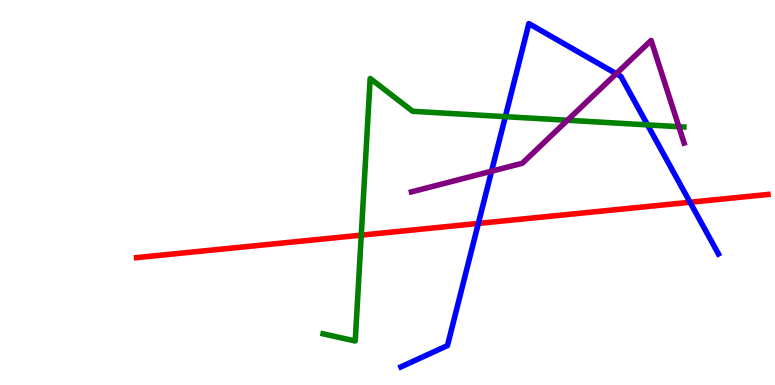[{'lines': ['blue', 'red'], 'intersections': [{'x': 6.17, 'y': 4.2}, {'x': 8.9, 'y': 4.75}]}, {'lines': ['green', 'red'], 'intersections': [{'x': 4.66, 'y': 3.89}]}, {'lines': ['purple', 'red'], 'intersections': []}, {'lines': ['blue', 'green'], 'intersections': [{'x': 6.52, 'y': 6.97}, {'x': 8.36, 'y': 6.76}]}, {'lines': ['blue', 'purple'], 'intersections': [{'x': 6.34, 'y': 5.55}, {'x': 7.95, 'y': 8.09}]}, {'lines': ['green', 'purple'], 'intersections': [{'x': 7.32, 'y': 6.88}, {'x': 8.76, 'y': 6.71}]}]